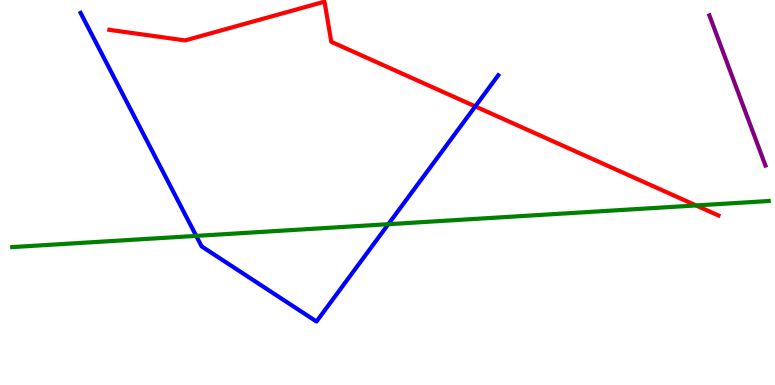[{'lines': ['blue', 'red'], 'intersections': [{'x': 6.13, 'y': 7.24}]}, {'lines': ['green', 'red'], 'intersections': [{'x': 8.98, 'y': 4.66}]}, {'lines': ['purple', 'red'], 'intersections': []}, {'lines': ['blue', 'green'], 'intersections': [{'x': 2.53, 'y': 3.87}, {'x': 5.01, 'y': 4.18}]}, {'lines': ['blue', 'purple'], 'intersections': []}, {'lines': ['green', 'purple'], 'intersections': []}]